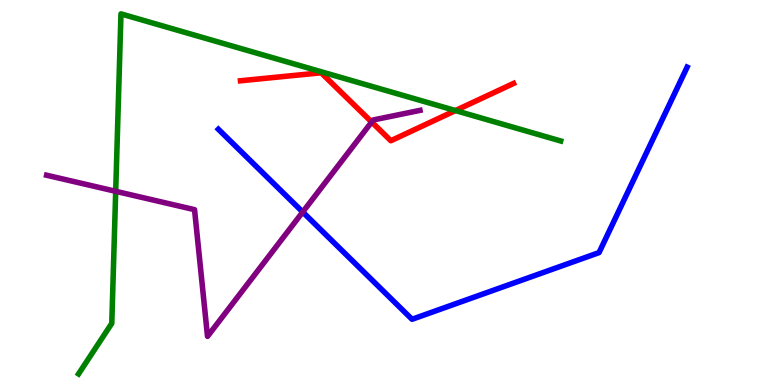[{'lines': ['blue', 'red'], 'intersections': []}, {'lines': ['green', 'red'], 'intersections': [{'x': 5.88, 'y': 7.13}]}, {'lines': ['purple', 'red'], 'intersections': [{'x': 4.8, 'y': 6.83}]}, {'lines': ['blue', 'green'], 'intersections': []}, {'lines': ['blue', 'purple'], 'intersections': [{'x': 3.91, 'y': 4.49}]}, {'lines': ['green', 'purple'], 'intersections': [{'x': 1.49, 'y': 5.03}]}]